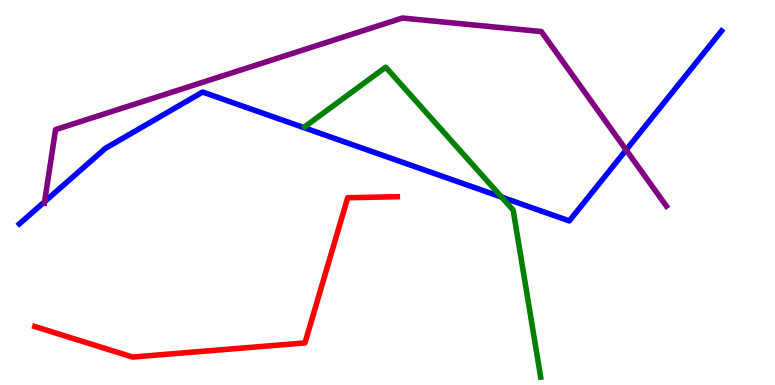[{'lines': ['blue', 'red'], 'intersections': []}, {'lines': ['green', 'red'], 'intersections': []}, {'lines': ['purple', 'red'], 'intersections': []}, {'lines': ['blue', 'green'], 'intersections': [{'x': 6.47, 'y': 4.88}]}, {'lines': ['blue', 'purple'], 'intersections': [{'x': 0.576, 'y': 4.76}, {'x': 8.08, 'y': 6.11}]}, {'lines': ['green', 'purple'], 'intersections': []}]